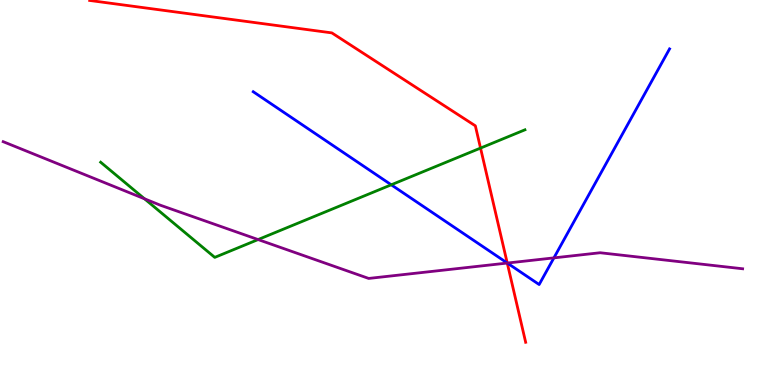[{'lines': ['blue', 'red'], 'intersections': [{'x': 6.55, 'y': 3.17}]}, {'lines': ['green', 'red'], 'intersections': [{'x': 6.2, 'y': 6.15}]}, {'lines': ['purple', 'red'], 'intersections': [{'x': 6.55, 'y': 3.17}]}, {'lines': ['blue', 'green'], 'intersections': [{'x': 5.05, 'y': 5.2}]}, {'lines': ['blue', 'purple'], 'intersections': [{'x': 6.55, 'y': 3.17}, {'x': 7.15, 'y': 3.3}]}, {'lines': ['green', 'purple'], 'intersections': [{'x': 1.86, 'y': 4.84}, {'x': 3.33, 'y': 3.78}]}]